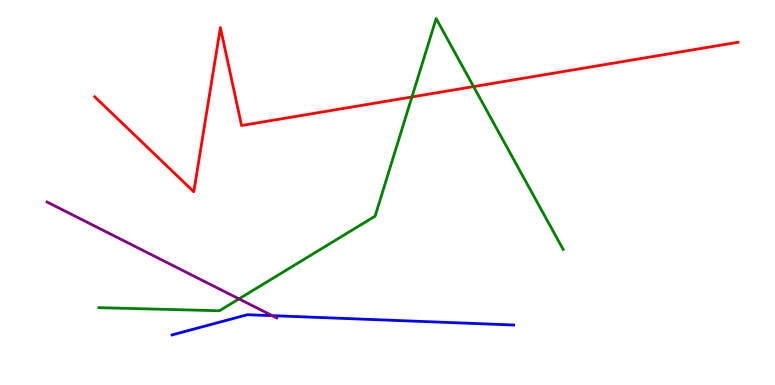[{'lines': ['blue', 'red'], 'intersections': []}, {'lines': ['green', 'red'], 'intersections': [{'x': 5.32, 'y': 7.48}, {'x': 6.11, 'y': 7.75}]}, {'lines': ['purple', 'red'], 'intersections': []}, {'lines': ['blue', 'green'], 'intersections': []}, {'lines': ['blue', 'purple'], 'intersections': [{'x': 3.51, 'y': 1.8}]}, {'lines': ['green', 'purple'], 'intersections': [{'x': 3.08, 'y': 2.24}]}]